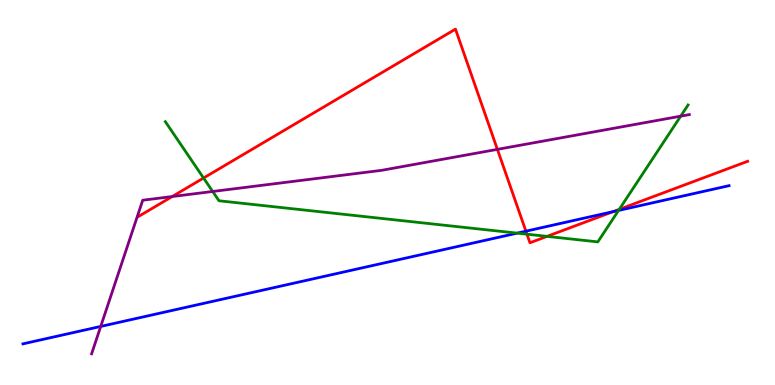[{'lines': ['blue', 'red'], 'intersections': [{'x': 6.79, 'y': 4.0}, {'x': 7.91, 'y': 4.5}]}, {'lines': ['green', 'red'], 'intersections': [{'x': 2.63, 'y': 5.38}, {'x': 6.8, 'y': 3.92}, {'x': 7.06, 'y': 3.86}, {'x': 7.99, 'y': 4.56}]}, {'lines': ['purple', 'red'], 'intersections': [{'x': 2.22, 'y': 4.9}, {'x': 6.42, 'y': 6.12}]}, {'lines': ['blue', 'green'], 'intersections': [{'x': 6.67, 'y': 3.94}, {'x': 7.98, 'y': 4.53}]}, {'lines': ['blue', 'purple'], 'intersections': [{'x': 1.3, 'y': 1.52}]}, {'lines': ['green', 'purple'], 'intersections': [{'x': 2.74, 'y': 5.03}, {'x': 8.78, 'y': 6.98}]}]